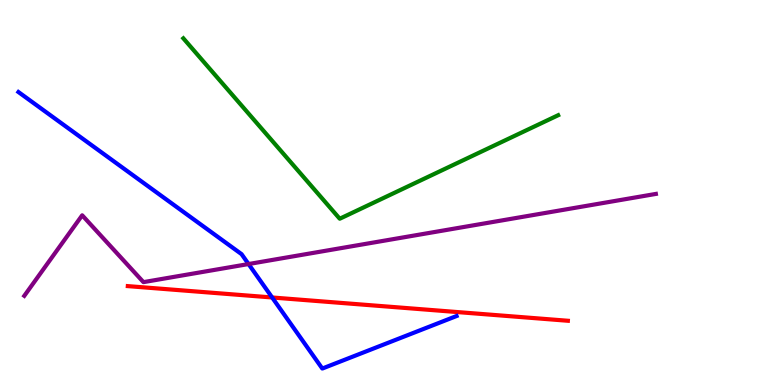[{'lines': ['blue', 'red'], 'intersections': [{'x': 3.51, 'y': 2.27}]}, {'lines': ['green', 'red'], 'intersections': []}, {'lines': ['purple', 'red'], 'intersections': []}, {'lines': ['blue', 'green'], 'intersections': []}, {'lines': ['blue', 'purple'], 'intersections': [{'x': 3.21, 'y': 3.14}]}, {'lines': ['green', 'purple'], 'intersections': []}]